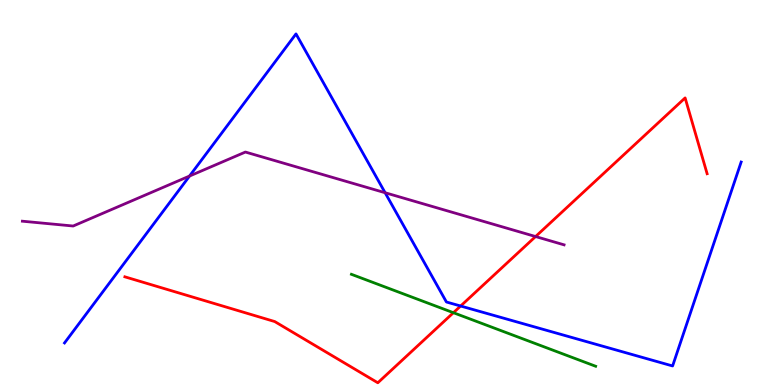[{'lines': ['blue', 'red'], 'intersections': [{'x': 5.94, 'y': 2.05}]}, {'lines': ['green', 'red'], 'intersections': [{'x': 5.85, 'y': 1.88}]}, {'lines': ['purple', 'red'], 'intersections': [{'x': 6.91, 'y': 3.86}]}, {'lines': ['blue', 'green'], 'intersections': []}, {'lines': ['blue', 'purple'], 'intersections': [{'x': 2.45, 'y': 5.43}, {'x': 4.97, 'y': 4.99}]}, {'lines': ['green', 'purple'], 'intersections': []}]